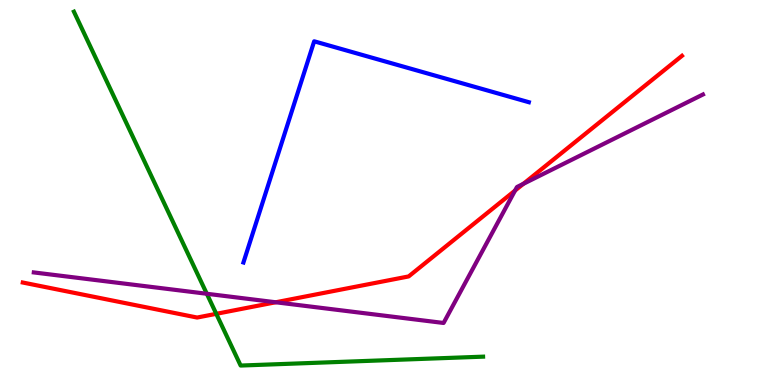[{'lines': ['blue', 'red'], 'intersections': []}, {'lines': ['green', 'red'], 'intersections': [{'x': 2.79, 'y': 1.85}]}, {'lines': ['purple', 'red'], 'intersections': [{'x': 3.56, 'y': 2.15}, {'x': 6.65, 'y': 5.05}, {'x': 6.75, 'y': 5.23}]}, {'lines': ['blue', 'green'], 'intersections': []}, {'lines': ['blue', 'purple'], 'intersections': []}, {'lines': ['green', 'purple'], 'intersections': [{'x': 2.67, 'y': 2.37}]}]